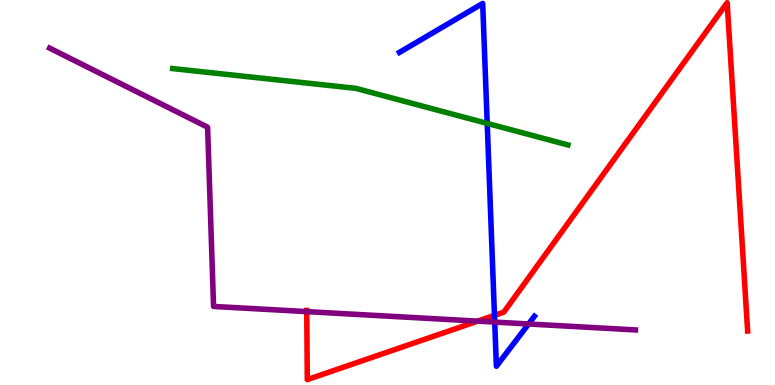[{'lines': ['blue', 'red'], 'intersections': [{'x': 6.38, 'y': 1.81}]}, {'lines': ['green', 'red'], 'intersections': []}, {'lines': ['purple', 'red'], 'intersections': [{'x': 3.96, 'y': 1.91}, {'x': 6.16, 'y': 1.66}]}, {'lines': ['blue', 'green'], 'intersections': [{'x': 6.29, 'y': 6.79}]}, {'lines': ['blue', 'purple'], 'intersections': [{'x': 6.38, 'y': 1.63}, {'x': 6.82, 'y': 1.58}]}, {'lines': ['green', 'purple'], 'intersections': []}]